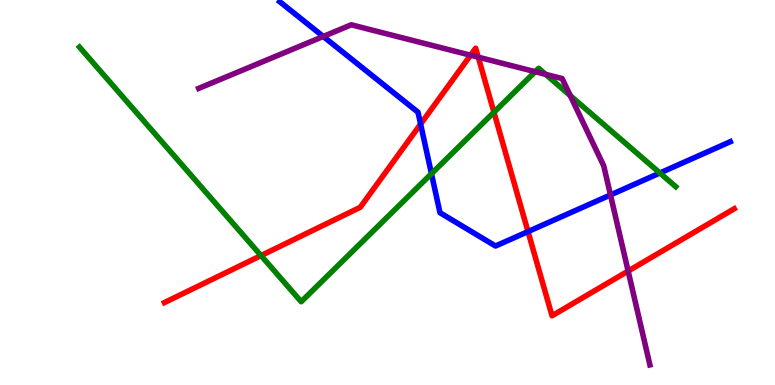[{'lines': ['blue', 'red'], 'intersections': [{'x': 5.43, 'y': 6.78}, {'x': 6.81, 'y': 3.98}]}, {'lines': ['green', 'red'], 'intersections': [{'x': 3.37, 'y': 3.36}, {'x': 6.37, 'y': 7.08}]}, {'lines': ['purple', 'red'], 'intersections': [{'x': 6.07, 'y': 8.57}, {'x': 6.17, 'y': 8.52}, {'x': 8.1, 'y': 2.96}]}, {'lines': ['blue', 'green'], 'intersections': [{'x': 5.57, 'y': 5.49}, {'x': 8.51, 'y': 5.51}]}, {'lines': ['blue', 'purple'], 'intersections': [{'x': 4.17, 'y': 9.05}, {'x': 7.88, 'y': 4.94}]}, {'lines': ['green', 'purple'], 'intersections': [{'x': 6.91, 'y': 8.14}, {'x': 7.04, 'y': 8.07}, {'x': 7.36, 'y': 7.52}]}]